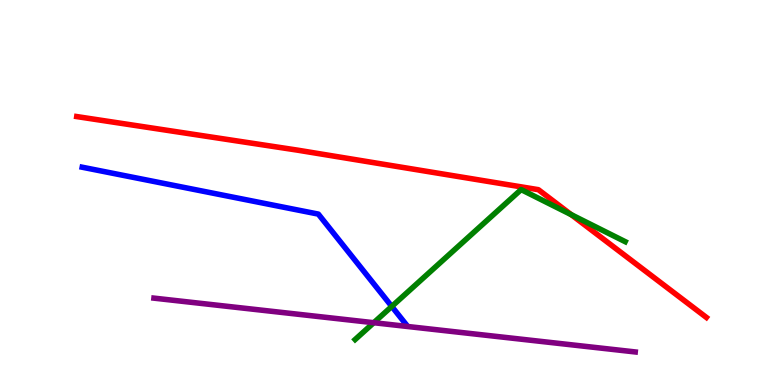[{'lines': ['blue', 'red'], 'intersections': []}, {'lines': ['green', 'red'], 'intersections': [{'x': 7.37, 'y': 4.42}]}, {'lines': ['purple', 'red'], 'intersections': []}, {'lines': ['blue', 'green'], 'intersections': [{'x': 5.06, 'y': 2.04}]}, {'lines': ['blue', 'purple'], 'intersections': []}, {'lines': ['green', 'purple'], 'intersections': [{'x': 4.82, 'y': 1.62}]}]